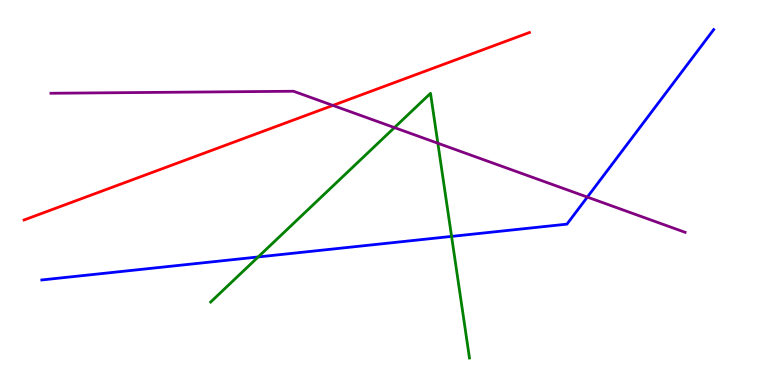[{'lines': ['blue', 'red'], 'intersections': []}, {'lines': ['green', 'red'], 'intersections': []}, {'lines': ['purple', 'red'], 'intersections': [{'x': 4.3, 'y': 7.26}]}, {'lines': ['blue', 'green'], 'intersections': [{'x': 3.33, 'y': 3.33}, {'x': 5.83, 'y': 3.86}]}, {'lines': ['blue', 'purple'], 'intersections': [{'x': 7.58, 'y': 4.88}]}, {'lines': ['green', 'purple'], 'intersections': [{'x': 5.09, 'y': 6.69}, {'x': 5.65, 'y': 6.28}]}]